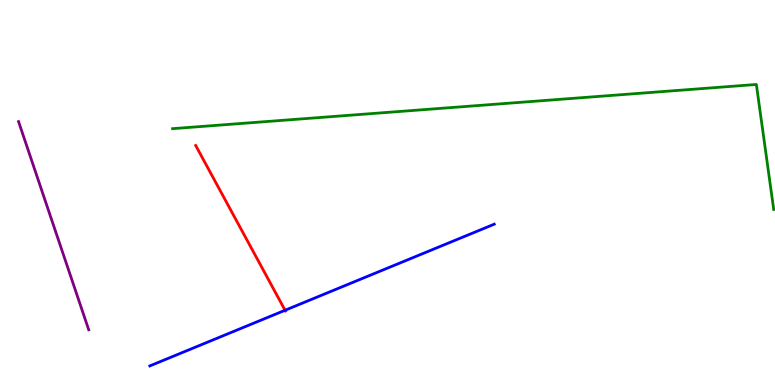[{'lines': ['blue', 'red'], 'intersections': [{'x': 3.68, 'y': 1.94}]}, {'lines': ['green', 'red'], 'intersections': []}, {'lines': ['purple', 'red'], 'intersections': []}, {'lines': ['blue', 'green'], 'intersections': []}, {'lines': ['blue', 'purple'], 'intersections': []}, {'lines': ['green', 'purple'], 'intersections': []}]